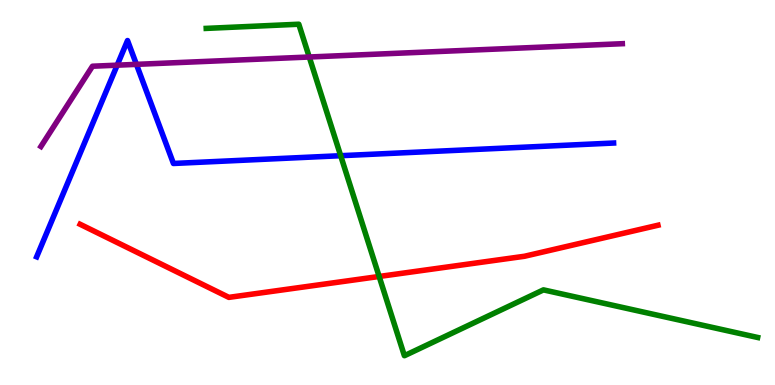[{'lines': ['blue', 'red'], 'intersections': []}, {'lines': ['green', 'red'], 'intersections': [{'x': 4.89, 'y': 2.82}]}, {'lines': ['purple', 'red'], 'intersections': []}, {'lines': ['blue', 'green'], 'intersections': [{'x': 4.4, 'y': 5.96}]}, {'lines': ['blue', 'purple'], 'intersections': [{'x': 1.51, 'y': 8.31}, {'x': 1.76, 'y': 8.33}]}, {'lines': ['green', 'purple'], 'intersections': [{'x': 3.99, 'y': 8.52}]}]